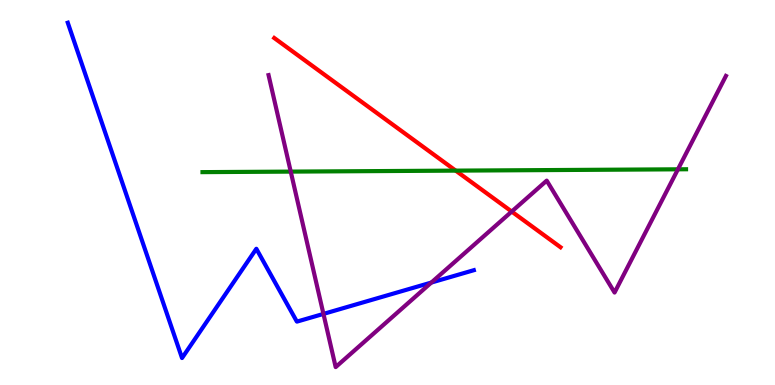[{'lines': ['blue', 'red'], 'intersections': []}, {'lines': ['green', 'red'], 'intersections': [{'x': 5.88, 'y': 5.57}]}, {'lines': ['purple', 'red'], 'intersections': [{'x': 6.6, 'y': 4.5}]}, {'lines': ['blue', 'green'], 'intersections': []}, {'lines': ['blue', 'purple'], 'intersections': [{'x': 4.17, 'y': 1.85}, {'x': 5.57, 'y': 2.66}]}, {'lines': ['green', 'purple'], 'intersections': [{'x': 3.75, 'y': 5.54}, {'x': 8.75, 'y': 5.6}]}]